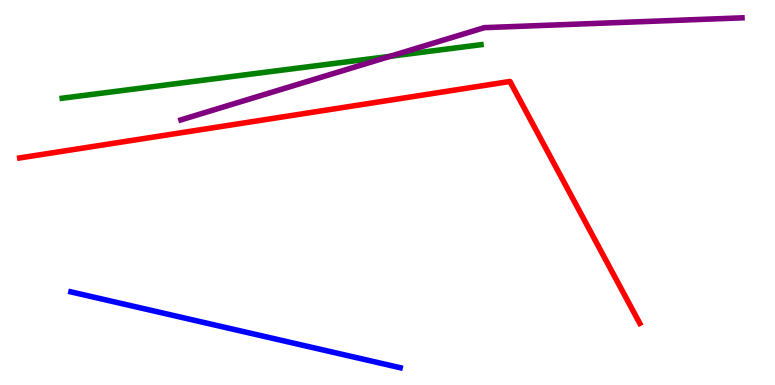[{'lines': ['blue', 'red'], 'intersections': []}, {'lines': ['green', 'red'], 'intersections': []}, {'lines': ['purple', 'red'], 'intersections': []}, {'lines': ['blue', 'green'], 'intersections': []}, {'lines': ['blue', 'purple'], 'intersections': []}, {'lines': ['green', 'purple'], 'intersections': [{'x': 5.03, 'y': 8.54}]}]